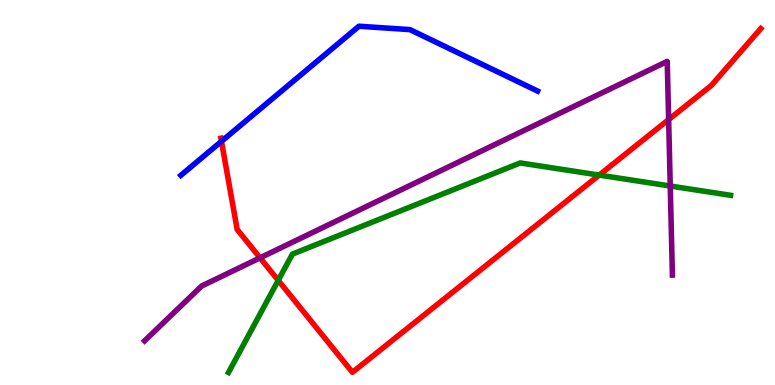[{'lines': ['blue', 'red'], 'intersections': [{'x': 2.86, 'y': 6.33}]}, {'lines': ['green', 'red'], 'intersections': [{'x': 3.59, 'y': 2.72}, {'x': 7.73, 'y': 5.45}]}, {'lines': ['purple', 'red'], 'intersections': [{'x': 3.36, 'y': 3.3}, {'x': 8.63, 'y': 6.89}]}, {'lines': ['blue', 'green'], 'intersections': []}, {'lines': ['blue', 'purple'], 'intersections': []}, {'lines': ['green', 'purple'], 'intersections': [{'x': 8.65, 'y': 5.17}]}]